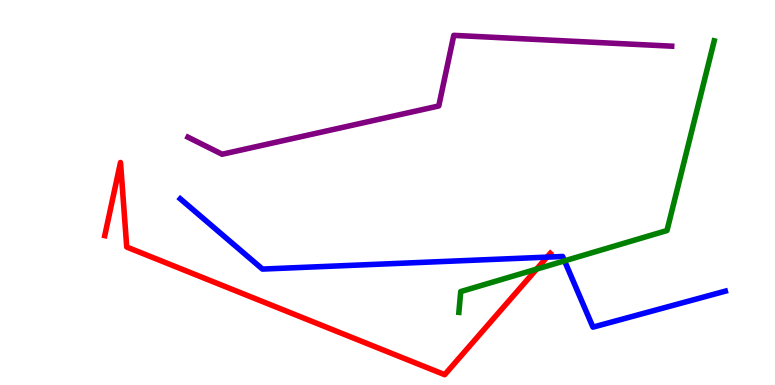[{'lines': ['blue', 'red'], 'intersections': [{'x': 7.06, 'y': 3.32}]}, {'lines': ['green', 'red'], 'intersections': [{'x': 6.92, 'y': 3.01}]}, {'lines': ['purple', 'red'], 'intersections': []}, {'lines': ['blue', 'green'], 'intersections': [{'x': 7.28, 'y': 3.22}]}, {'lines': ['blue', 'purple'], 'intersections': []}, {'lines': ['green', 'purple'], 'intersections': []}]